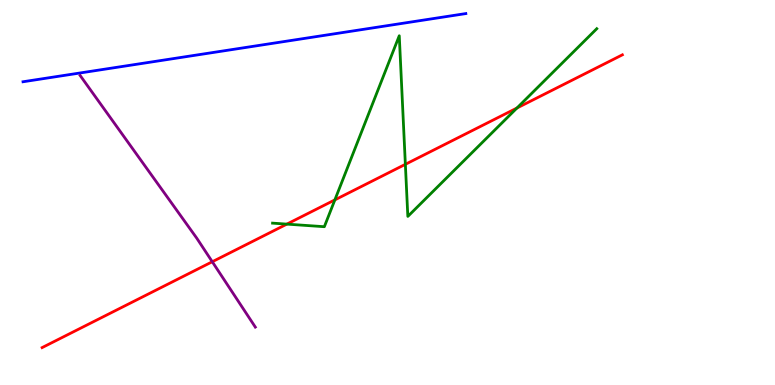[{'lines': ['blue', 'red'], 'intersections': []}, {'lines': ['green', 'red'], 'intersections': [{'x': 3.7, 'y': 4.18}, {'x': 4.32, 'y': 4.81}, {'x': 5.23, 'y': 5.73}, {'x': 6.67, 'y': 7.19}]}, {'lines': ['purple', 'red'], 'intersections': [{'x': 2.74, 'y': 3.2}]}, {'lines': ['blue', 'green'], 'intersections': []}, {'lines': ['blue', 'purple'], 'intersections': []}, {'lines': ['green', 'purple'], 'intersections': []}]